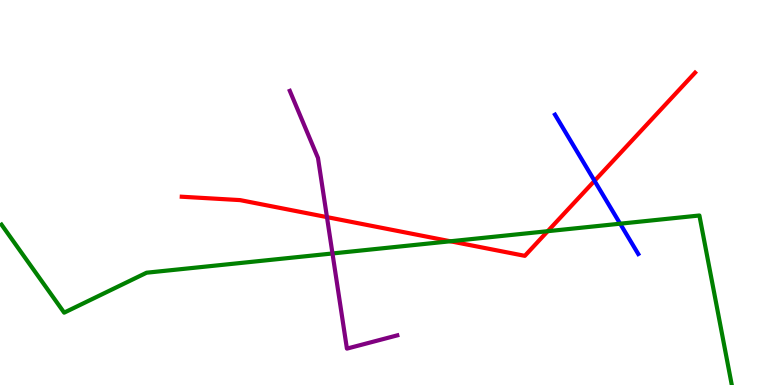[{'lines': ['blue', 'red'], 'intersections': [{'x': 7.67, 'y': 5.3}]}, {'lines': ['green', 'red'], 'intersections': [{'x': 5.81, 'y': 3.73}, {'x': 7.07, 'y': 4.0}]}, {'lines': ['purple', 'red'], 'intersections': [{'x': 4.22, 'y': 4.36}]}, {'lines': ['blue', 'green'], 'intersections': [{'x': 8.0, 'y': 4.19}]}, {'lines': ['blue', 'purple'], 'intersections': []}, {'lines': ['green', 'purple'], 'intersections': [{'x': 4.29, 'y': 3.42}]}]